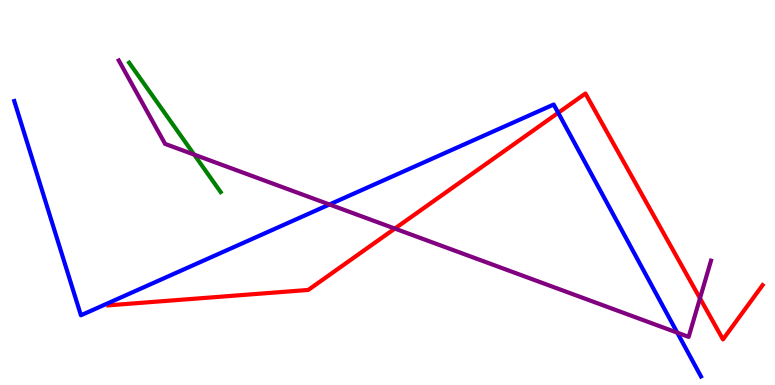[{'lines': ['blue', 'red'], 'intersections': [{'x': 7.2, 'y': 7.07}]}, {'lines': ['green', 'red'], 'intersections': []}, {'lines': ['purple', 'red'], 'intersections': [{'x': 5.09, 'y': 4.06}, {'x': 9.03, 'y': 2.25}]}, {'lines': ['blue', 'green'], 'intersections': []}, {'lines': ['blue', 'purple'], 'intersections': [{'x': 4.25, 'y': 4.69}, {'x': 8.74, 'y': 1.36}]}, {'lines': ['green', 'purple'], 'intersections': [{'x': 2.51, 'y': 5.98}]}]